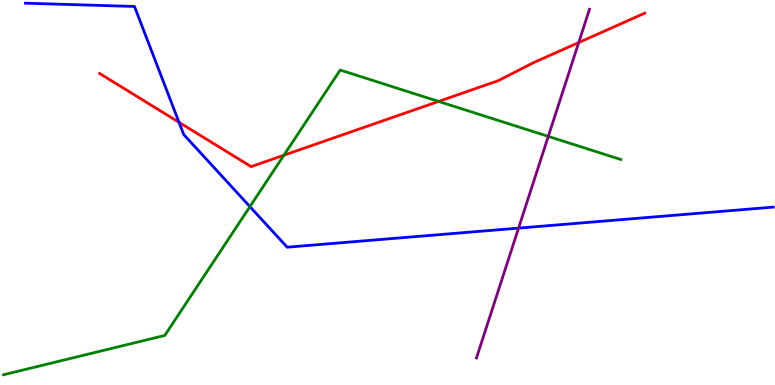[{'lines': ['blue', 'red'], 'intersections': [{'x': 2.31, 'y': 6.82}]}, {'lines': ['green', 'red'], 'intersections': [{'x': 3.66, 'y': 5.97}, {'x': 5.66, 'y': 7.37}]}, {'lines': ['purple', 'red'], 'intersections': [{'x': 7.47, 'y': 8.89}]}, {'lines': ['blue', 'green'], 'intersections': [{'x': 3.22, 'y': 4.63}]}, {'lines': ['blue', 'purple'], 'intersections': [{'x': 6.69, 'y': 4.07}]}, {'lines': ['green', 'purple'], 'intersections': [{'x': 7.07, 'y': 6.46}]}]